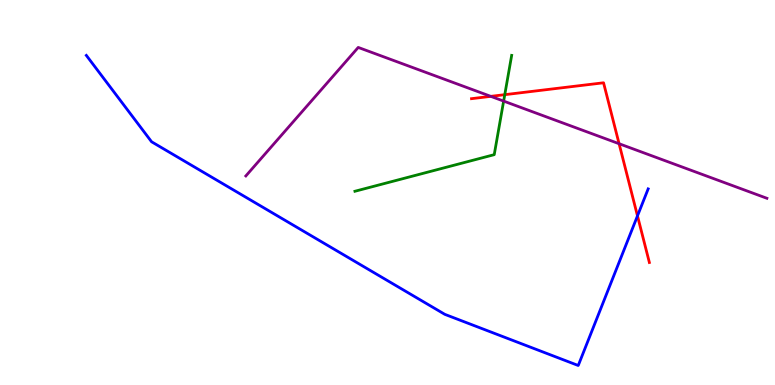[{'lines': ['blue', 'red'], 'intersections': [{'x': 8.23, 'y': 4.39}]}, {'lines': ['green', 'red'], 'intersections': [{'x': 6.51, 'y': 7.54}]}, {'lines': ['purple', 'red'], 'intersections': [{'x': 6.33, 'y': 7.5}, {'x': 7.99, 'y': 6.27}]}, {'lines': ['blue', 'green'], 'intersections': []}, {'lines': ['blue', 'purple'], 'intersections': []}, {'lines': ['green', 'purple'], 'intersections': [{'x': 6.5, 'y': 7.37}]}]